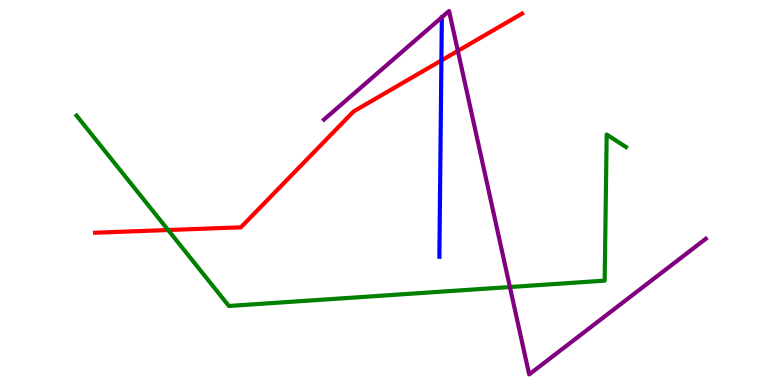[{'lines': ['blue', 'red'], 'intersections': [{'x': 5.7, 'y': 8.43}]}, {'lines': ['green', 'red'], 'intersections': [{'x': 2.17, 'y': 4.03}]}, {'lines': ['purple', 'red'], 'intersections': [{'x': 5.91, 'y': 8.68}]}, {'lines': ['blue', 'green'], 'intersections': []}, {'lines': ['blue', 'purple'], 'intersections': []}, {'lines': ['green', 'purple'], 'intersections': [{'x': 6.58, 'y': 2.54}]}]